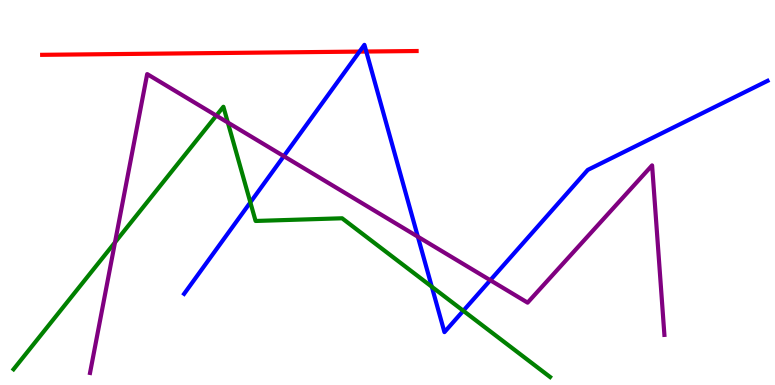[{'lines': ['blue', 'red'], 'intersections': [{'x': 4.64, 'y': 8.66}, {'x': 4.73, 'y': 8.66}]}, {'lines': ['green', 'red'], 'intersections': []}, {'lines': ['purple', 'red'], 'intersections': []}, {'lines': ['blue', 'green'], 'intersections': [{'x': 3.23, 'y': 4.74}, {'x': 5.57, 'y': 2.55}, {'x': 5.98, 'y': 1.93}]}, {'lines': ['blue', 'purple'], 'intersections': [{'x': 3.66, 'y': 5.94}, {'x': 5.39, 'y': 3.85}, {'x': 6.33, 'y': 2.72}]}, {'lines': ['green', 'purple'], 'intersections': [{'x': 1.48, 'y': 3.7}, {'x': 2.79, 'y': 7.0}, {'x': 2.94, 'y': 6.82}]}]